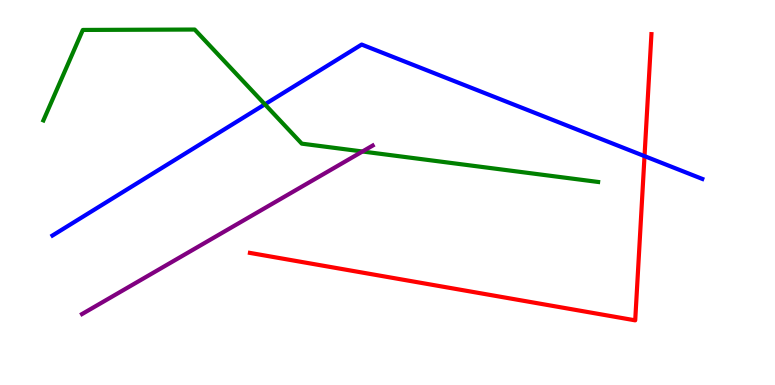[{'lines': ['blue', 'red'], 'intersections': [{'x': 8.32, 'y': 5.95}]}, {'lines': ['green', 'red'], 'intersections': []}, {'lines': ['purple', 'red'], 'intersections': []}, {'lines': ['blue', 'green'], 'intersections': [{'x': 3.42, 'y': 7.29}]}, {'lines': ['blue', 'purple'], 'intersections': []}, {'lines': ['green', 'purple'], 'intersections': [{'x': 4.68, 'y': 6.07}]}]